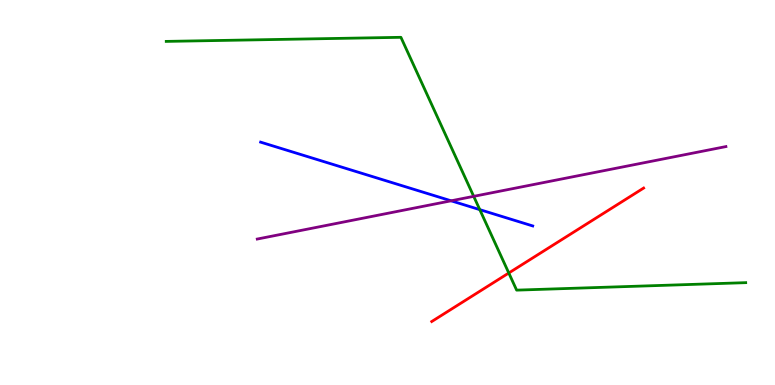[{'lines': ['blue', 'red'], 'intersections': []}, {'lines': ['green', 'red'], 'intersections': [{'x': 6.57, 'y': 2.91}]}, {'lines': ['purple', 'red'], 'intersections': []}, {'lines': ['blue', 'green'], 'intersections': [{'x': 6.19, 'y': 4.55}]}, {'lines': ['blue', 'purple'], 'intersections': [{'x': 5.82, 'y': 4.78}]}, {'lines': ['green', 'purple'], 'intersections': [{'x': 6.11, 'y': 4.9}]}]